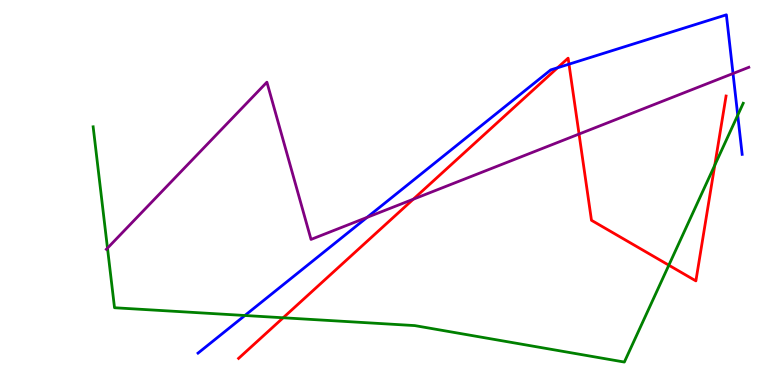[{'lines': ['blue', 'red'], 'intersections': [{'x': 7.19, 'y': 8.24}, {'x': 7.34, 'y': 8.33}]}, {'lines': ['green', 'red'], 'intersections': [{'x': 3.65, 'y': 1.75}, {'x': 8.63, 'y': 3.11}, {'x': 9.22, 'y': 5.71}]}, {'lines': ['purple', 'red'], 'intersections': [{'x': 5.33, 'y': 4.83}, {'x': 7.47, 'y': 6.52}]}, {'lines': ['blue', 'green'], 'intersections': [{'x': 3.16, 'y': 1.81}, {'x': 9.52, 'y': 7.01}]}, {'lines': ['blue', 'purple'], 'intersections': [{'x': 4.74, 'y': 4.35}, {'x': 9.46, 'y': 8.09}]}, {'lines': ['green', 'purple'], 'intersections': [{'x': 1.39, 'y': 3.56}]}]